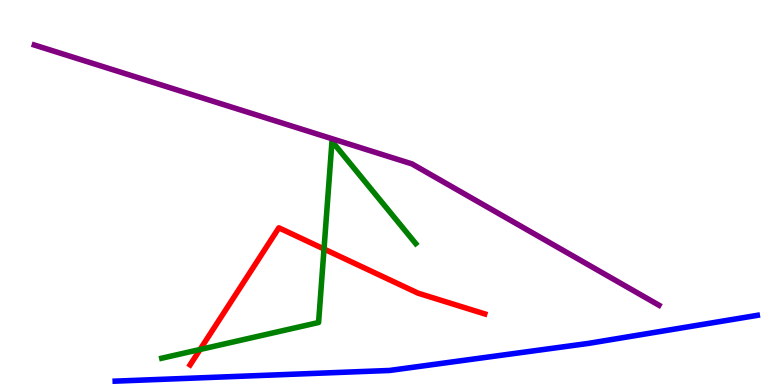[{'lines': ['blue', 'red'], 'intersections': []}, {'lines': ['green', 'red'], 'intersections': [{'x': 2.58, 'y': 0.922}, {'x': 4.18, 'y': 3.53}]}, {'lines': ['purple', 'red'], 'intersections': []}, {'lines': ['blue', 'green'], 'intersections': []}, {'lines': ['blue', 'purple'], 'intersections': []}, {'lines': ['green', 'purple'], 'intersections': []}]